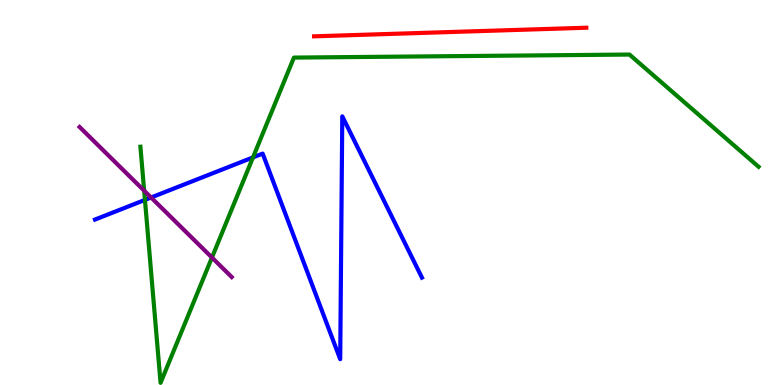[{'lines': ['blue', 'red'], 'intersections': []}, {'lines': ['green', 'red'], 'intersections': []}, {'lines': ['purple', 'red'], 'intersections': []}, {'lines': ['blue', 'green'], 'intersections': [{'x': 1.87, 'y': 4.81}, {'x': 3.26, 'y': 5.91}]}, {'lines': ['blue', 'purple'], 'intersections': [{'x': 1.95, 'y': 4.87}]}, {'lines': ['green', 'purple'], 'intersections': [{'x': 1.86, 'y': 5.05}, {'x': 2.73, 'y': 3.31}]}]